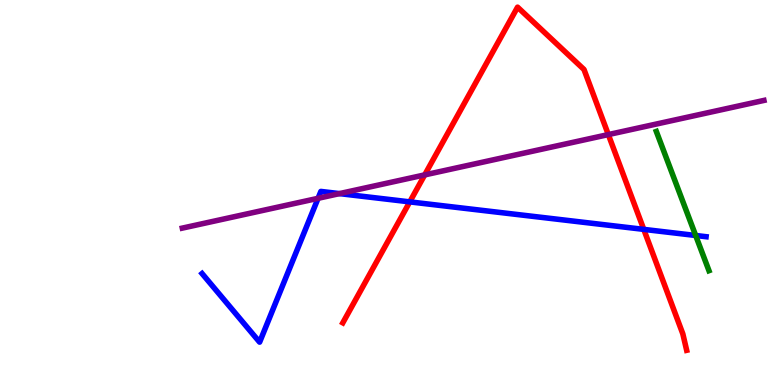[{'lines': ['blue', 'red'], 'intersections': [{'x': 5.29, 'y': 4.76}, {'x': 8.31, 'y': 4.04}]}, {'lines': ['green', 'red'], 'intersections': []}, {'lines': ['purple', 'red'], 'intersections': [{'x': 5.48, 'y': 5.46}, {'x': 7.85, 'y': 6.5}]}, {'lines': ['blue', 'green'], 'intersections': [{'x': 8.98, 'y': 3.88}]}, {'lines': ['blue', 'purple'], 'intersections': [{'x': 4.1, 'y': 4.85}, {'x': 4.38, 'y': 4.97}]}, {'lines': ['green', 'purple'], 'intersections': []}]